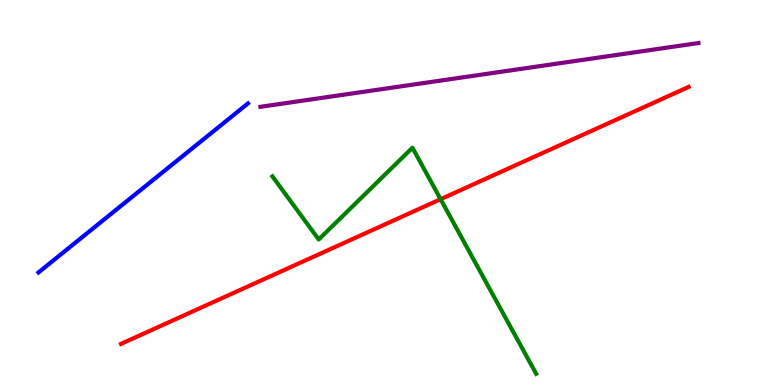[{'lines': ['blue', 'red'], 'intersections': []}, {'lines': ['green', 'red'], 'intersections': [{'x': 5.69, 'y': 4.83}]}, {'lines': ['purple', 'red'], 'intersections': []}, {'lines': ['blue', 'green'], 'intersections': []}, {'lines': ['blue', 'purple'], 'intersections': []}, {'lines': ['green', 'purple'], 'intersections': []}]